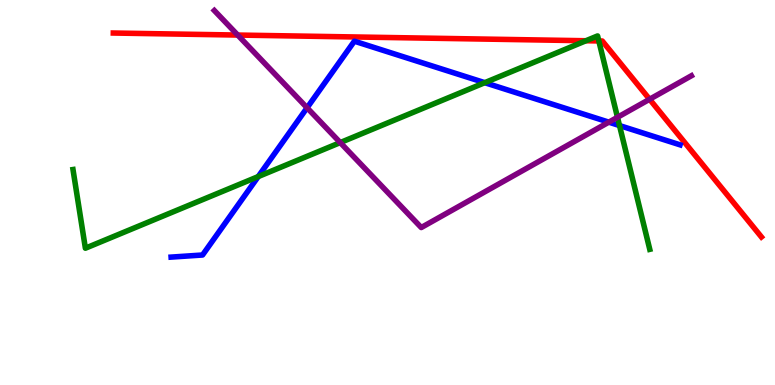[{'lines': ['blue', 'red'], 'intersections': []}, {'lines': ['green', 'red'], 'intersections': [{'x': 7.56, 'y': 8.94}, {'x': 7.73, 'y': 8.94}]}, {'lines': ['purple', 'red'], 'intersections': [{'x': 3.07, 'y': 9.09}, {'x': 8.38, 'y': 7.42}]}, {'lines': ['blue', 'green'], 'intersections': [{'x': 3.33, 'y': 5.41}, {'x': 6.25, 'y': 7.85}, {'x': 7.99, 'y': 6.74}]}, {'lines': ['blue', 'purple'], 'intersections': [{'x': 3.96, 'y': 7.2}, {'x': 7.86, 'y': 6.83}]}, {'lines': ['green', 'purple'], 'intersections': [{'x': 4.39, 'y': 6.3}, {'x': 7.97, 'y': 6.95}]}]